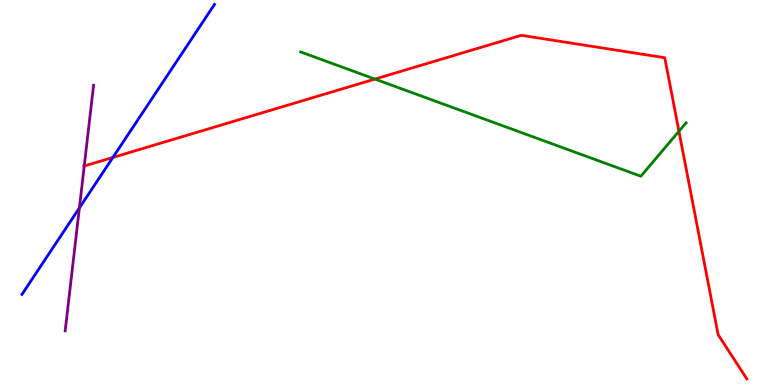[{'lines': ['blue', 'red'], 'intersections': [{'x': 1.46, 'y': 5.91}]}, {'lines': ['green', 'red'], 'intersections': [{'x': 4.84, 'y': 7.95}, {'x': 8.76, 'y': 6.59}]}, {'lines': ['purple', 'red'], 'intersections': [{'x': 1.09, 'y': 5.69}]}, {'lines': ['blue', 'green'], 'intersections': []}, {'lines': ['blue', 'purple'], 'intersections': [{'x': 1.02, 'y': 4.6}]}, {'lines': ['green', 'purple'], 'intersections': []}]